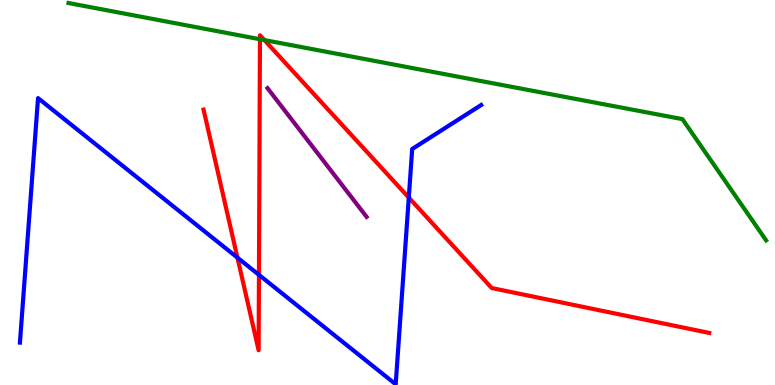[{'lines': ['blue', 'red'], 'intersections': [{'x': 3.06, 'y': 3.31}, {'x': 3.34, 'y': 2.86}, {'x': 5.27, 'y': 4.87}]}, {'lines': ['green', 'red'], 'intersections': [{'x': 3.35, 'y': 8.98}, {'x': 3.41, 'y': 8.96}]}, {'lines': ['purple', 'red'], 'intersections': []}, {'lines': ['blue', 'green'], 'intersections': []}, {'lines': ['blue', 'purple'], 'intersections': []}, {'lines': ['green', 'purple'], 'intersections': []}]